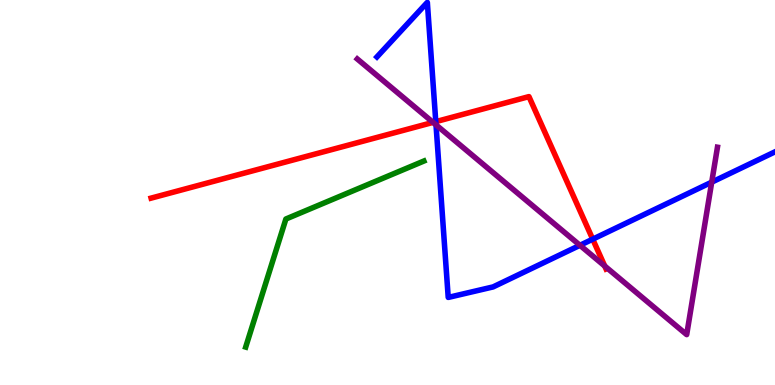[{'lines': ['blue', 'red'], 'intersections': [{'x': 5.62, 'y': 6.84}, {'x': 7.65, 'y': 3.79}]}, {'lines': ['green', 'red'], 'intersections': []}, {'lines': ['purple', 'red'], 'intersections': [{'x': 5.59, 'y': 6.82}, {'x': 7.8, 'y': 3.09}]}, {'lines': ['blue', 'green'], 'intersections': []}, {'lines': ['blue', 'purple'], 'intersections': [{'x': 5.63, 'y': 6.76}, {'x': 7.48, 'y': 3.63}, {'x': 9.18, 'y': 5.27}]}, {'lines': ['green', 'purple'], 'intersections': []}]